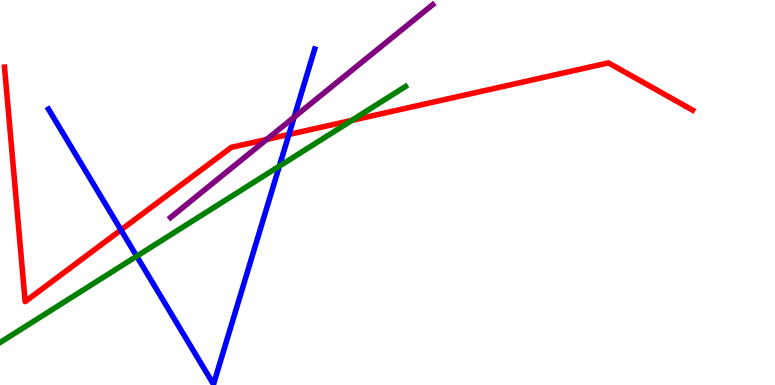[{'lines': ['blue', 'red'], 'intersections': [{'x': 1.56, 'y': 4.03}, {'x': 3.73, 'y': 6.51}]}, {'lines': ['green', 'red'], 'intersections': [{'x': 4.54, 'y': 6.87}]}, {'lines': ['purple', 'red'], 'intersections': [{'x': 3.44, 'y': 6.38}]}, {'lines': ['blue', 'green'], 'intersections': [{'x': 1.76, 'y': 3.35}, {'x': 3.6, 'y': 5.68}]}, {'lines': ['blue', 'purple'], 'intersections': [{'x': 3.8, 'y': 6.96}]}, {'lines': ['green', 'purple'], 'intersections': []}]